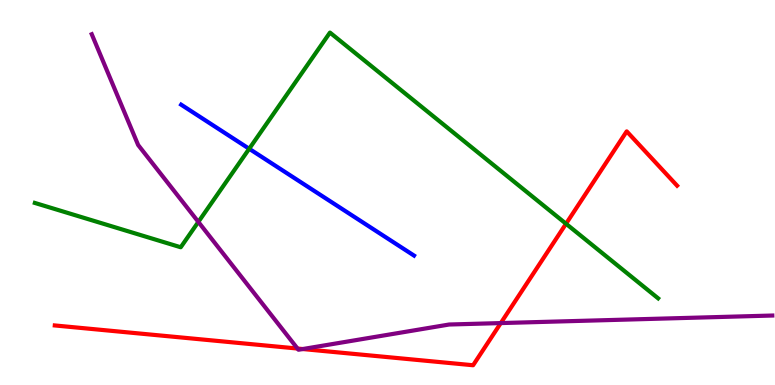[{'lines': ['blue', 'red'], 'intersections': []}, {'lines': ['green', 'red'], 'intersections': [{'x': 7.3, 'y': 4.19}]}, {'lines': ['purple', 'red'], 'intersections': [{'x': 3.84, 'y': 0.947}, {'x': 3.91, 'y': 0.934}, {'x': 6.46, 'y': 1.61}]}, {'lines': ['blue', 'green'], 'intersections': [{'x': 3.22, 'y': 6.14}]}, {'lines': ['blue', 'purple'], 'intersections': []}, {'lines': ['green', 'purple'], 'intersections': [{'x': 2.56, 'y': 4.24}]}]